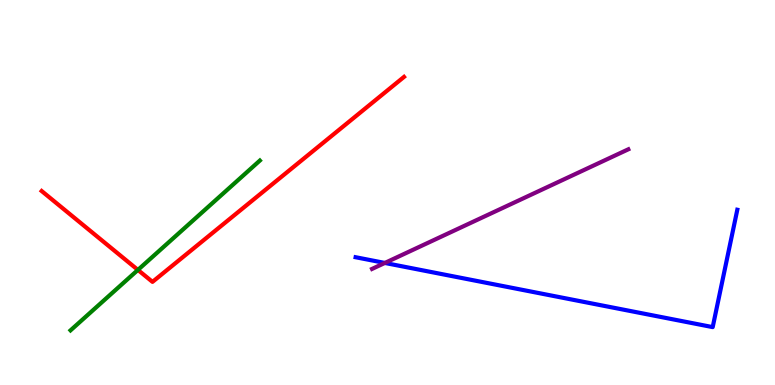[{'lines': ['blue', 'red'], 'intersections': []}, {'lines': ['green', 'red'], 'intersections': [{'x': 1.78, 'y': 2.99}]}, {'lines': ['purple', 'red'], 'intersections': []}, {'lines': ['blue', 'green'], 'intersections': []}, {'lines': ['blue', 'purple'], 'intersections': [{'x': 4.97, 'y': 3.17}]}, {'lines': ['green', 'purple'], 'intersections': []}]